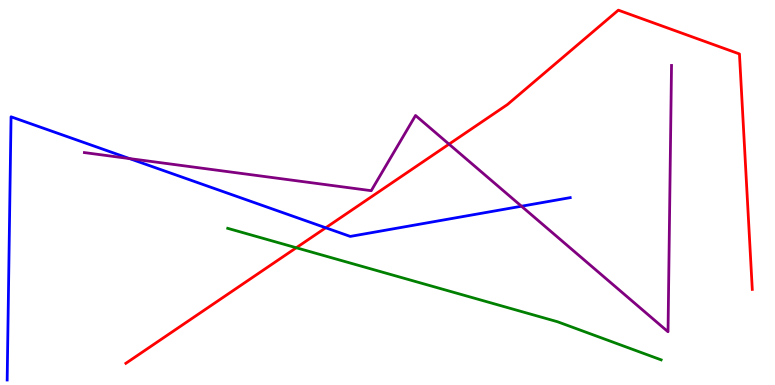[{'lines': ['blue', 'red'], 'intersections': [{'x': 4.2, 'y': 4.08}]}, {'lines': ['green', 'red'], 'intersections': [{'x': 3.82, 'y': 3.56}]}, {'lines': ['purple', 'red'], 'intersections': [{'x': 5.79, 'y': 6.26}]}, {'lines': ['blue', 'green'], 'intersections': []}, {'lines': ['blue', 'purple'], 'intersections': [{'x': 1.67, 'y': 5.88}, {'x': 6.73, 'y': 4.64}]}, {'lines': ['green', 'purple'], 'intersections': []}]